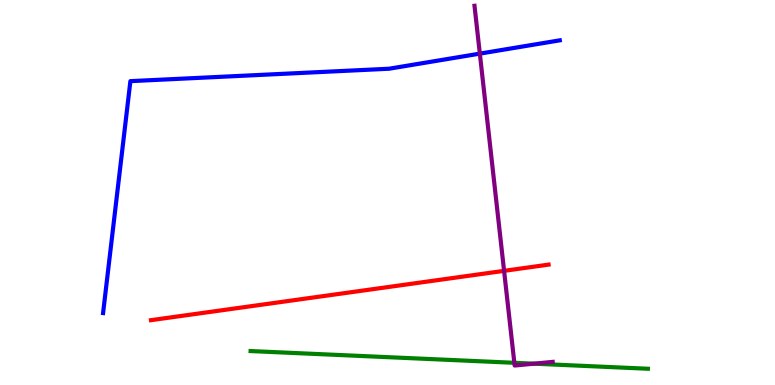[{'lines': ['blue', 'red'], 'intersections': []}, {'lines': ['green', 'red'], 'intersections': []}, {'lines': ['purple', 'red'], 'intersections': [{'x': 6.5, 'y': 2.97}]}, {'lines': ['blue', 'green'], 'intersections': []}, {'lines': ['blue', 'purple'], 'intersections': [{'x': 6.19, 'y': 8.61}]}, {'lines': ['green', 'purple'], 'intersections': [{'x': 6.64, 'y': 0.577}, {'x': 6.89, 'y': 0.554}]}]